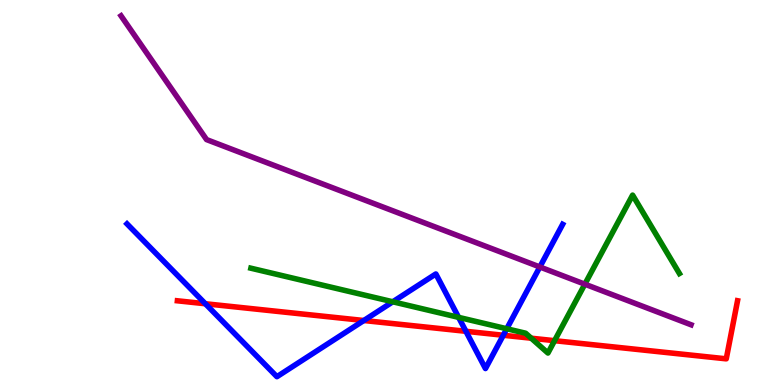[{'lines': ['blue', 'red'], 'intersections': [{'x': 2.65, 'y': 2.11}, {'x': 4.69, 'y': 1.68}, {'x': 6.01, 'y': 1.39}, {'x': 6.49, 'y': 1.29}]}, {'lines': ['green', 'red'], 'intersections': [{'x': 6.85, 'y': 1.22}, {'x': 7.16, 'y': 1.15}]}, {'lines': ['purple', 'red'], 'intersections': []}, {'lines': ['blue', 'green'], 'intersections': [{'x': 5.07, 'y': 2.16}, {'x': 5.92, 'y': 1.76}, {'x': 6.54, 'y': 1.46}]}, {'lines': ['blue', 'purple'], 'intersections': [{'x': 6.97, 'y': 3.07}]}, {'lines': ['green', 'purple'], 'intersections': [{'x': 7.55, 'y': 2.62}]}]